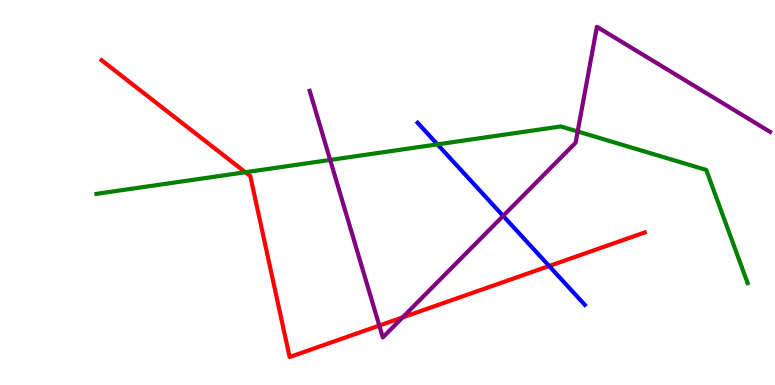[{'lines': ['blue', 'red'], 'intersections': [{'x': 7.09, 'y': 3.09}]}, {'lines': ['green', 'red'], 'intersections': [{'x': 3.17, 'y': 5.53}]}, {'lines': ['purple', 'red'], 'intersections': [{'x': 4.89, 'y': 1.54}, {'x': 5.19, 'y': 1.76}]}, {'lines': ['blue', 'green'], 'intersections': [{'x': 5.64, 'y': 6.25}]}, {'lines': ['blue', 'purple'], 'intersections': [{'x': 6.49, 'y': 4.39}]}, {'lines': ['green', 'purple'], 'intersections': [{'x': 4.26, 'y': 5.85}, {'x': 7.45, 'y': 6.58}]}]